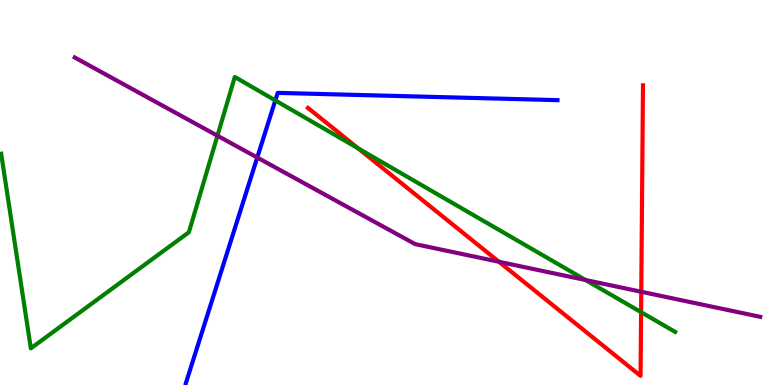[{'lines': ['blue', 'red'], 'intersections': []}, {'lines': ['green', 'red'], 'intersections': [{'x': 4.62, 'y': 6.15}, {'x': 8.27, 'y': 1.89}]}, {'lines': ['purple', 'red'], 'intersections': [{'x': 6.44, 'y': 3.2}, {'x': 8.27, 'y': 2.42}]}, {'lines': ['blue', 'green'], 'intersections': [{'x': 3.55, 'y': 7.39}]}, {'lines': ['blue', 'purple'], 'intersections': [{'x': 3.32, 'y': 5.91}]}, {'lines': ['green', 'purple'], 'intersections': [{'x': 2.81, 'y': 6.47}, {'x': 7.56, 'y': 2.73}]}]